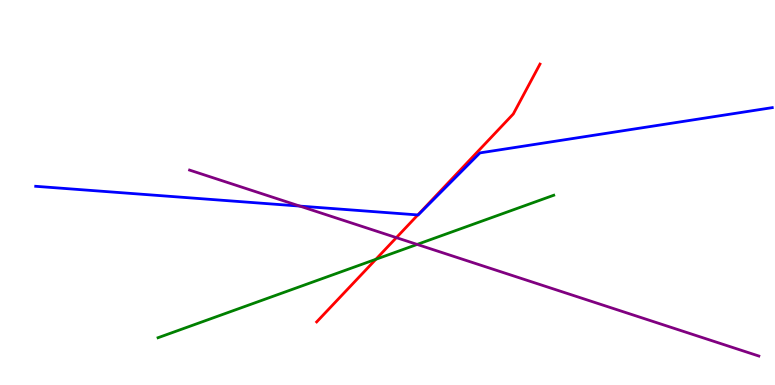[{'lines': ['blue', 'red'], 'intersections': [{'x': 5.39, 'y': 4.42}]}, {'lines': ['green', 'red'], 'intersections': [{'x': 4.85, 'y': 3.27}]}, {'lines': ['purple', 'red'], 'intersections': [{'x': 5.11, 'y': 3.83}]}, {'lines': ['blue', 'green'], 'intersections': []}, {'lines': ['blue', 'purple'], 'intersections': [{'x': 3.87, 'y': 4.65}]}, {'lines': ['green', 'purple'], 'intersections': [{'x': 5.38, 'y': 3.65}]}]